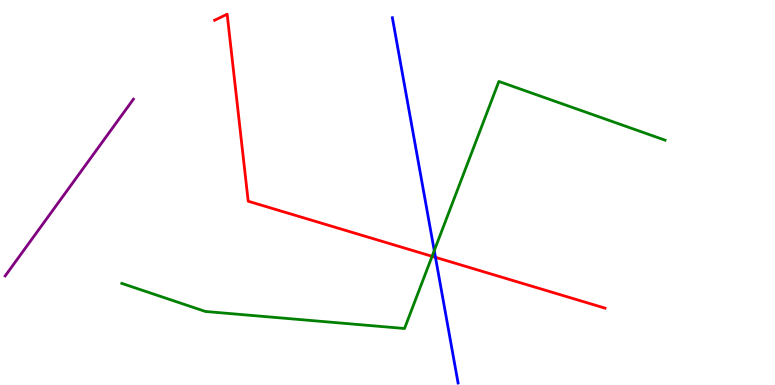[{'lines': ['blue', 'red'], 'intersections': [{'x': 5.62, 'y': 3.32}]}, {'lines': ['green', 'red'], 'intersections': [{'x': 5.58, 'y': 3.34}]}, {'lines': ['purple', 'red'], 'intersections': []}, {'lines': ['blue', 'green'], 'intersections': [{'x': 5.6, 'y': 3.49}]}, {'lines': ['blue', 'purple'], 'intersections': []}, {'lines': ['green', 'purple'], 'intersections': []}]